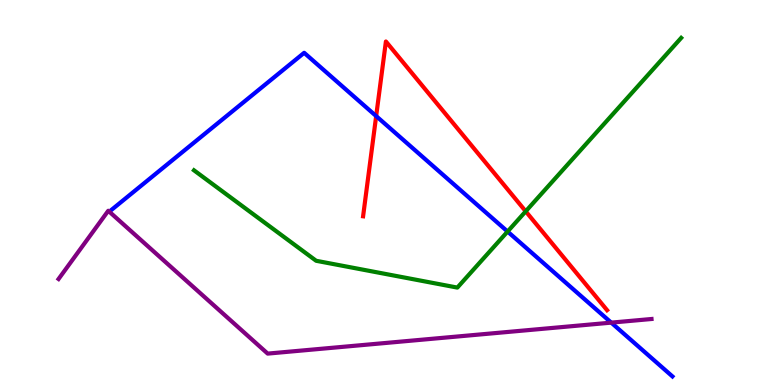[{'lines': ['blue', 'red'], 'intersections': [{'x': 4.85, 'y': 6.98}]}, {'lines': ['green', 'red'], 'intersections': [{'x': 6.78, 'y': 4.51}]}, {'lines': ['purple', 'red'], 'intersections': []}, {'lines': ['blue', 'green'], 'intersections': [{'x': 6.55, 'y': 3.99}]}, {'lines': ['blue', 'purple'], 'intersections': [{'x': 7.89, 'y': 1.62}]}, {'lines': ['green', 'purple'], 'intersections': []}]